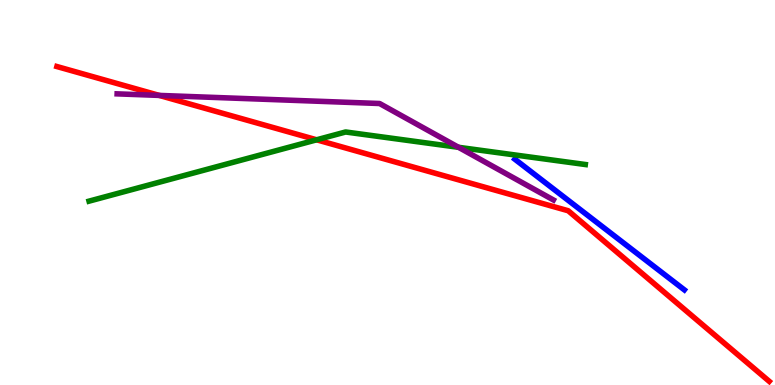[{'lines': ['blue', 'red'], 'intersections': []}, {'lines': ['green', 'red'], 'intersections': [{'x': 4.09, 'y': 6.37}]}, {'lines': ['purple', 'red'], 'intersections': [{'x': 2.05, 'y': 7.52}]}, {'lines': ['blue', 'green'], 'intersections': []}, {'lines': ['blue', 'purple'], 'intersections': []}, {'lines': ['green', 'purple'], 'intersections': [{'x': 5.92, 'y': 6.17}]}]